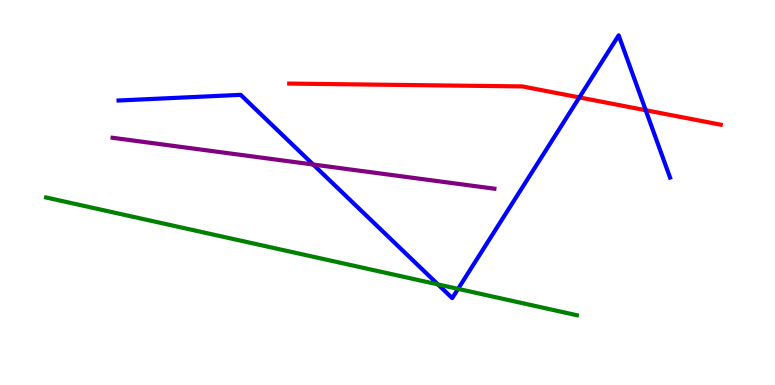[{'lines': ['blue', 'red'], 'intersections': [{'x': 7.48, 'y': 7.47}, {'x': 8.33, 'y': 7.14}]}, {'lines': ['green', 'red'], 'intersections': []}, {'lines': ['purple', 'red'], 'intersections': []}, {'lines': ['blue', 'green'], 'intersections': [{'x': 5.65, 'y': 2.61}, {'x': 5.91, 'y': 2.5}]}, {'lines': ['blue', 'purple'], 'intersections': [{'x': 4.04, 'y': 5.73}]}, {'lines': ['green', 'purple'], 'intersections': []}]